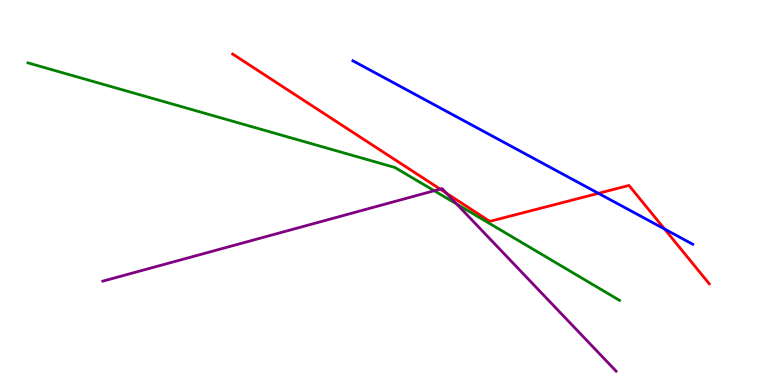[{'lines': ['blue', 'red'], 'intersections': [{'x': 7.72, 'y': 4.98}, {'x': 8.57, 'y': 4.05}]}, {'lines': ['green', 'red'], 'intersections': []}, {'lines': ['purple', 'red'], 'intersections': [{'x': 5.68, 'y': 5.09}, {'x': 5.76, 'y': 4.98}]}, {'lines': ['blue', 'green'], 'intersections': []}, {'lines': ['blue', 'purple'], 'intersections': []}, {'lines': ['green', 'purple'], 'intersections': [{'x': 5.6, 'y': 5.05}, {'x': 5.89, 'y': 4.7}]}]